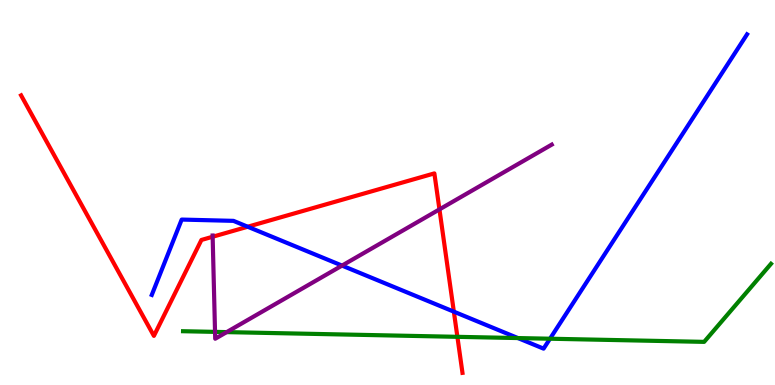[{'lines': ['blue', 'red'], 'intersections': [{'x': 3.2, 'y': 4.11}, {'x': 5.86, 'y': 1.9}]}, {'lines': ['green', 'red'], 'intersections': [{'x': 5.9, 'y': 1.25}]}, {'lines': ['purple', 'red'], 'intersections': [{'x': 2.74, 'y': 3.85}, {'x': 5.67, 'y': 4.56}]}, {'lines': ['blue', 'green'], 'intersections': [{'x': 6.68, 'y': 1.22}, {'x': 7.1, 'y': 1.2}]}, {'lines': ['blue', 'purple'], 'intersections': [{'x': 4.41, 'y': 3.1}]}, {'lines': ['green', 'purple'], 'intersections': [{'x': 2.77, 'y': 1.38}, {'x': 2.92, 'y': 1.37}]}]